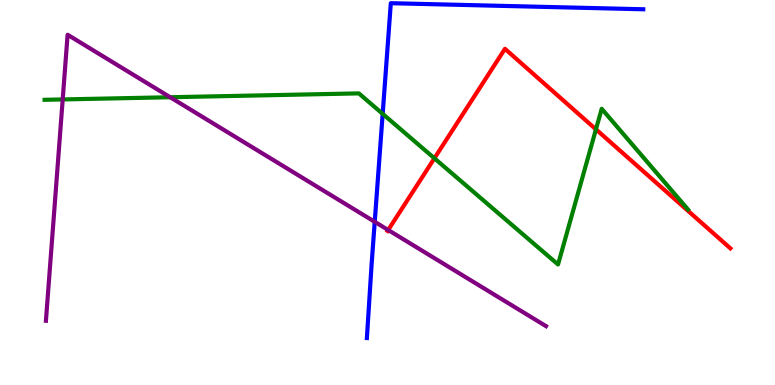[{'lines': ['blue', 'red'], 'intersections': []}, {'lines': ['green', 'red'], 'intersections': [{'x': 5.61, 'y': 5.89}, {'x': 7.69, 'y': 6.64}]}, {'lines': ['purple', 'red'], 'intersections': [{'x': 5.01, 'y': 4.03}]}, {'lines': ['blue', 'green'], 'intersections': [{'x': 4.94, 'y': 7.04}]}, {'lines': ['blue', 'purple'], 'intersections': [{'x': 4.84, 'y': 4.24}]}, {'lines': ['green', 'purple'], 'intersections': [{'x': 0.809, 'y': 7.42}, {'x': 2.2, 'y': 7.47}]}]